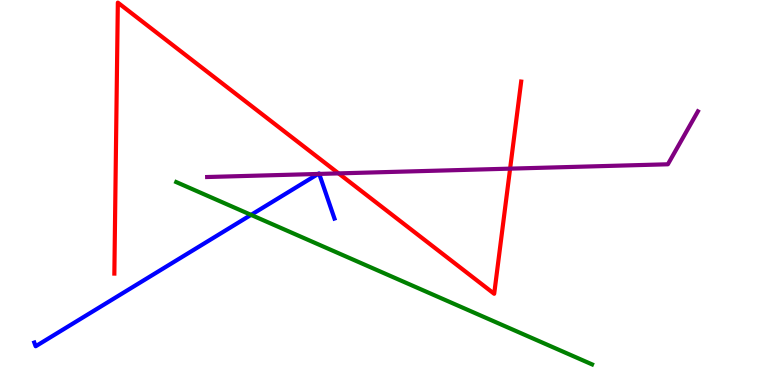[{'lines': ['blue', 'red'], 'intersections': []}, {'lines': ['green', 'red'], 'intersections': []}, {'lines': ['purple', 'red'], 'intersections': [{'x': 4.37, 'y': 5.5}, {'x': 6.58, 'y': 5.62}]}, {'lines': ['blue', 'green'], 'intersections': [{'x': 3.24, 'y': 4.42}]}, {'lines': ['blue', 'purple'], 'intersections': [{'x': 4.1, 'y': 5.48}, {'x': 4.12, 'y': 5.48}]}, {'lines': ['green', 'purple'], 'intersections': []}]